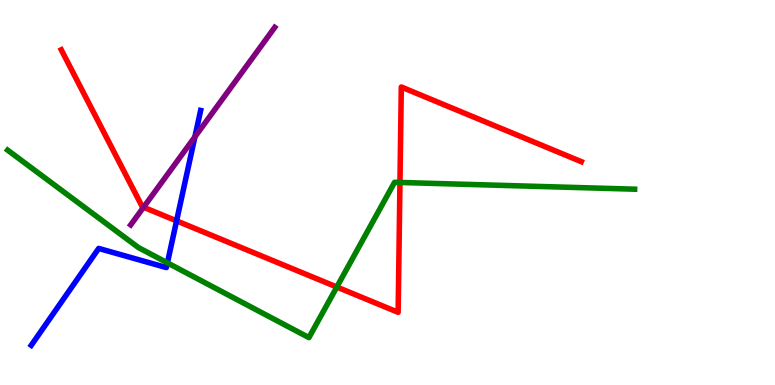[{'lines': ['blue', 'red'], 'intersections': [{'x': 2.28, 'y': 4.26}]}, {'lines': ['green', 'red'], 'intersections': [{'x': 4.35, 'y': 2.54}, {'x': 5.16, 'y': 5.26}]}, {'lines': ['purple', 'red'], 'intersections': [{'x': 1.85, 'y': 4.62}]}, {'lines': ['blue', 'green'], 'intersections': [{'x': 2.16, 'y': 3.17}]}, {'lines': ['blue', 'purple'], 'intersections': [{'x': 2.51, 'y': 6.44}]}, {'lines': ['green', 'purple'], 'intersections': []}]